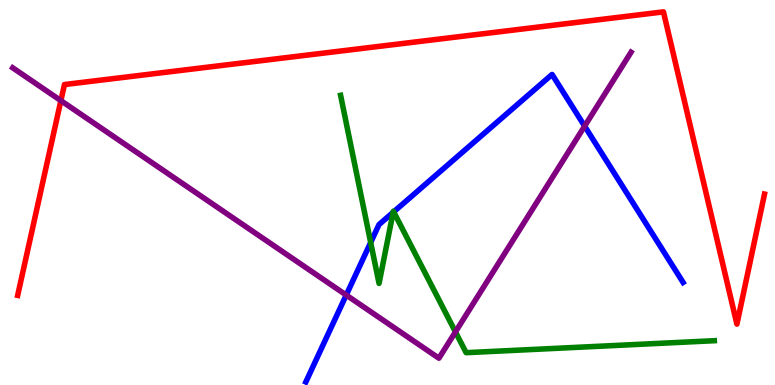[{'lines': ['blue', 'red'], 'intersections': []}, {'lines': ['green', 'red'], 'intersections': []}, {'lines': ['purple', 'red'], 'intersections': [{'x': 0.786, 'y': 7.39}]}, {'lines': ['blue', 'green'], 'intersections': [{'x': 4.78, 'y': 3.7}, {'x': 5.07, 'y': 4.48}, {'x': 5.08, 'y': 4.5}]}, {'lines': ['blue', 'purple'], 'intersections': [{'x': 4.47, 'y': 2.34}, {'x': 7.54, 'y': 6.72}]}, {'lines': ['green', 'purple'], 'intersections': [{'x': 5.88, 'y': 1.38}]}]